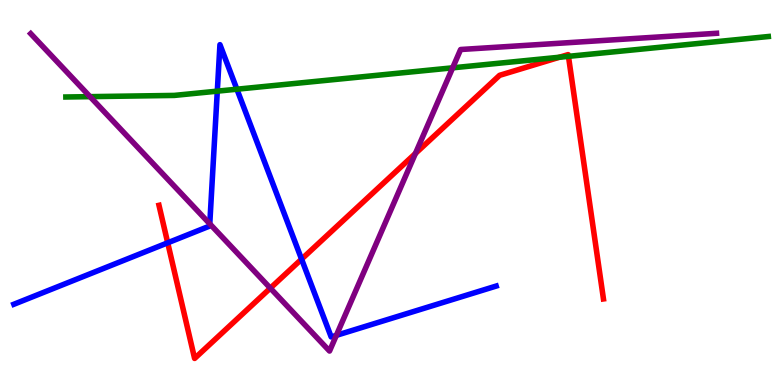[{'lines': ['blue', 'red'], 'intersections': [{'x': 2.16, 'y': 3.69}, {'x': 3.89, 'y': 3.27}]}, {'lines': ['green', 'red'], 'intersections': [{'x': 7.22, 'y': 8.51}, {'x': 7.33, 'y': 8.54}]}, {'lines': ['purple', 'red'], 'intersections': [{'x': 3.49, 'y': 2.52}, {'x': 5.36, 'y': 6.01}]}, {'lines': ['blue', 'green'], 'intersections': [{'x': 2.8, 'y': 7.63}, {'x': 3.06, 'y': 7.68}]}, {'lines': ['blue', 'purple'], 'intersections': [{'x': 2.71, 'y': 4.19}, {'x': 4.34, 'y': 1.29}]}, {'lines': ['green', 'purple'], 'intersections': [{'x': 1.16, 'y': 7.49}, {'x': 5.84, 'y': 8.24}]}]